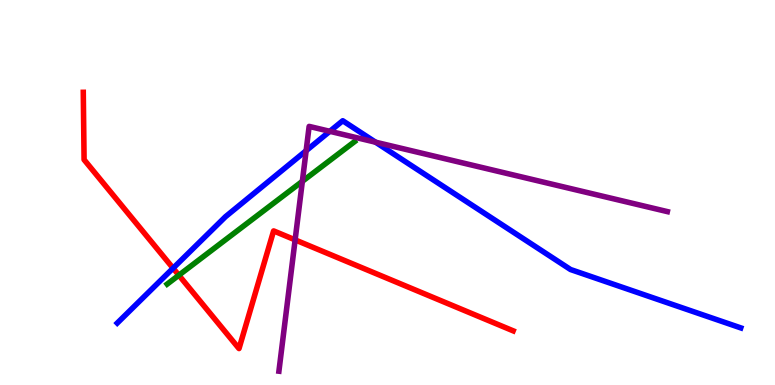[{'lines': ['blue', 'red'], 'intersections': [{'x': 2.23, 'y': 3.03}]}, {'lines': ['green', 'red'], 'intersections': [{'x': 2.31, 'y': 2.85}]}, {'lines': ['purple', 'red'], 'intersections': [{'x': 3.81, 'y': 3.77}]}, {'lines': ['blue', 'green'], 'intersections': []}, {'lines': ['blue', 'purple'], 'intersections': [{'x': 3.95, 'y': 6.09}, {'x': 4.26, 'y': 6.59}, {'x': 4.85, 'y': 6.31}]}, {'lines': ['green', 'purple'], 'intersections': [{'x': 3.9, 'y': 5.29}]}]